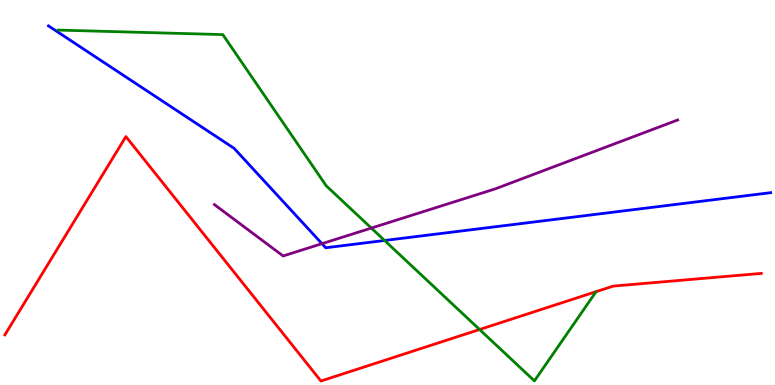[{'lines': ['blue', 'red'], 'intersections': []}, {'lines': ['green', 'red'], 'intersections': [{'x': 6.19, 'y': 1.44}]}, {'lines': ['purple', 'red'], 'intersections': []}, {'lines': ['blue', 'green'], 'intersections': [{'x': 4.96, 'y': 3.75}]}, {'lines': ['blue', 'purple'], 'intersections': [{'x': 4.15, 'y': 3.67}]}, {'lines': ['green', 'purple'], 'intersections': [{'x': 4.79, 'y': 4.08}]}]